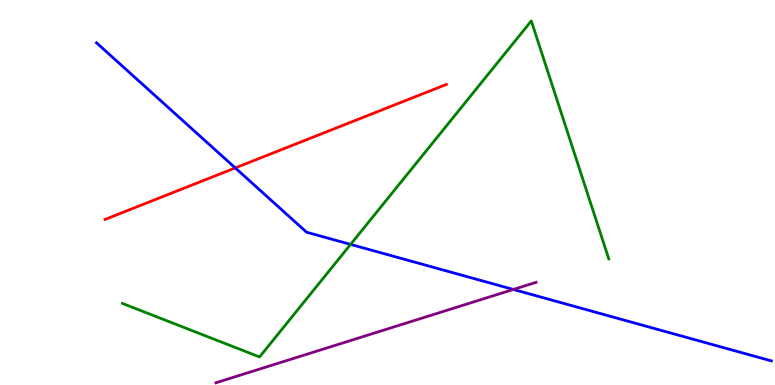[{'lines': ['blue', 'red'], 'intersections': [{'x': 3.04, 'y': 5.64}]}, {'lines': ['green', 'red'], 'intersections': []}, {'lines': ['purple', 'red'], 'intersections': []}, {'lines': ['blue', 'green'], 'intersections': [{'x': 4.52, 'y': 3.65}]}, {'lines': ['blue', 'purple'], 'intersections': [{'x': 6.62, 'y': 2.48}]}, {'lines': ['green', 'purple'], 'intersections': []}]